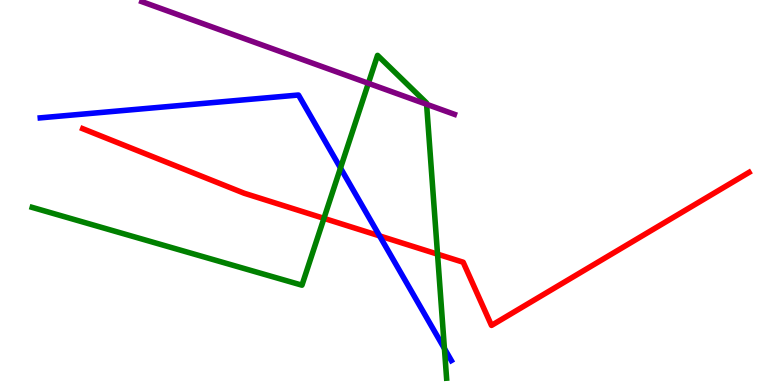[{'lines': ['blue', 'red'], 'intersections': [{'x': 4.9, 'y': 3.87}]}, {'lines': ['green', 'red'], 'intersections': [{'x': 4.18, 'y': 4.33}, {'x': 5.65, 'y': 3.4}]}, {'lines': ['purple', 'red'], 'intersections': []}, {'lines': ['blue', 'green'], 'intersections': [{'x': 4.39, 'y': 5.64}, {'x': 5.73, 'y': 0.947}]}, {'lines': ['blue', 'purple'], 'intersections': []}, {'lines': ['green', 'purple'], 'intersections': [{'x': 4.75, 'y': 7.84}, {'x': 5.5, 'y': 7.29}]}]